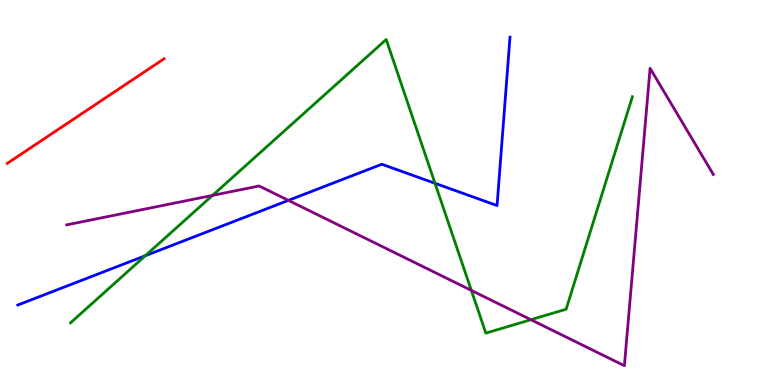[{'lines': ['blue', 'red'], 'intersections': []}, {'lines': ['green', 'red'], 'intersections': []}, {'lines': ['purple', 'red'], 'intersections': []}, {'lines': ['blue', 'green'], 'intersections': [{'x': 1.88, 'y': 3.36}, {'x': 5.61, 'y': 5.24}]}, {'lines': ['blue', 'purple'], 'intersections': [{'x': 3.72, 'y': 4.8}]}, {'lines': ['green', 'purple'], 'intersections': [{'x': 2.74, 'y': 4.92}, {'x': 6.08, 'y': 2.46}, {'x': 6.85, 'y': 1.7}]}]